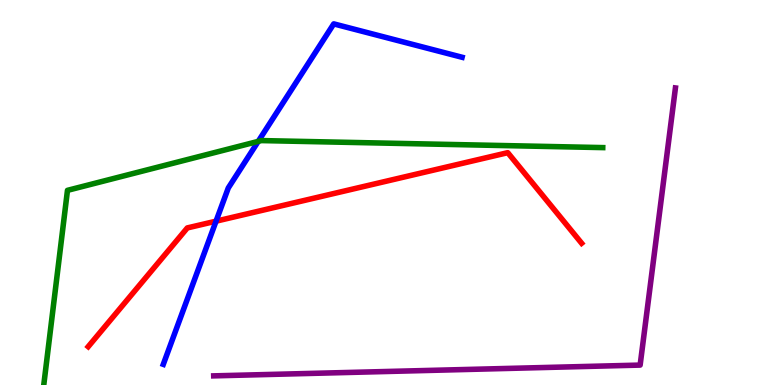[{'lines': ['blue', 'red'], 'intersections': [{'x': 2.79, 'y': 4.26}]}, {'lines': ['green', 'red'], 'intersections': []}, {'lines': ['purple', 'red'], 'intersections': []}, {'lines': ['blue', 'green'], 'intersections': [{'x': 3.33, 'y': 6.33}]}, {'lines': ['blue', 'purple'], 'intersections': []}, {'lines': ['green', 'purple'], 'intersections': []}]